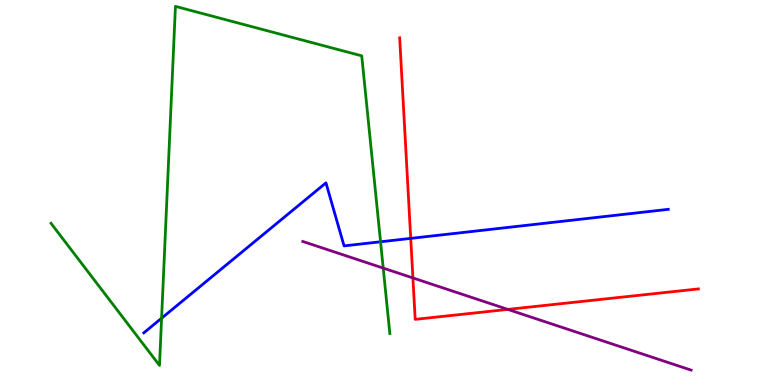[{'lines': ['blue', 'red'], 'intersections': [{'x': 5.3, 'y': 3.81}]}, {'lines': ['green', 'red'], 'intersections': []}, {'lines': ['purple', 'red'], 'intersections': [{'x': 5.33, 'y': 2.78}, {'x': 6.55, 'y': 1.96}]}, {'lines': ['blue', 'green'], 'intersections': [{'x': 2.09, 'y': 1.74}, {'x': 4.91, 'y': 3.72}]}, {'lines': ['blue', 'purple'], 'intersections': []}, {'lines': ['green', 'purple'], 'intersections': [{'x': 4.94, 'y': 3.04}]}]